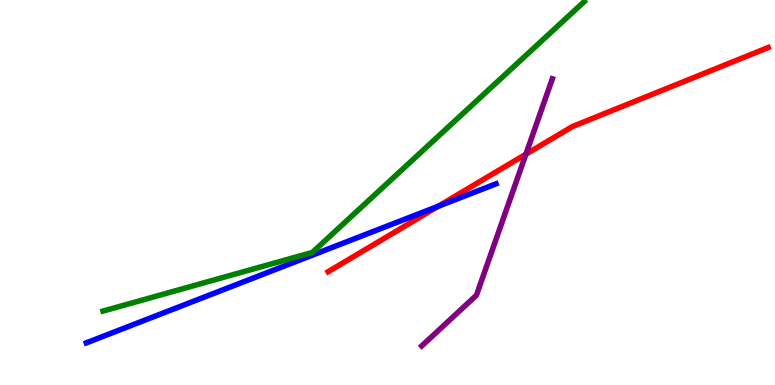[{'lines': ['blue', 'red'], 'intersections': [{'x': 5.66, 'y': 4.64}]}, {'lines': ['green', 'red'], 'intersections': []}, {'lines': ['purple', 'red'], 'intersections': [{'x': 6.79, 'y': 5.99}]}, {'lines': ['blue', 'green'], 'intersections': []}, {'lines': ['blue', 'purple'], 'intersections': []}, {'lines': ['green', 'purple'], 'intersections': []}]